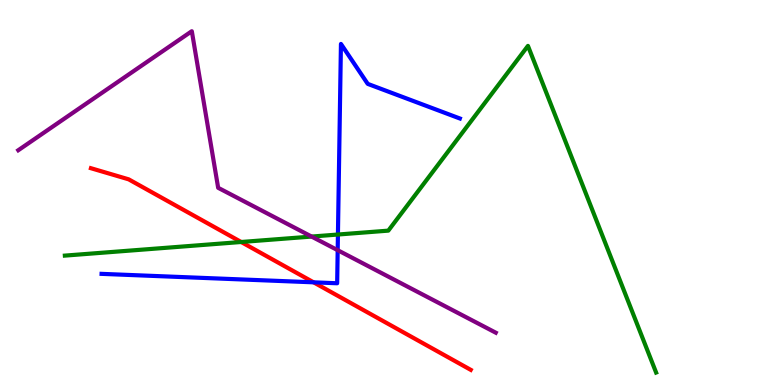[{'lines': ['blue', 'red'], 'intersections': [{'x': 4.05, 'y': 2.67}]}, {'lines': ['green', 'red'], 'intersections': [{'x': 3.11, 'y': 3.71}]}, {'lines': ['purple', 'red'], 'intersections': []}, {'lines': ['blue', 'green'], 'intersections': [{'x': 4.36, 'y': 3.91}]}, {'lines': ['blue', 'purple'], 'intersections': [{'x': 4.36, 'y': 3.5}]}, {'lines': ['green', 'purple'], 'intersections': [{'x': 4.02, 'y': 3.86}]}]